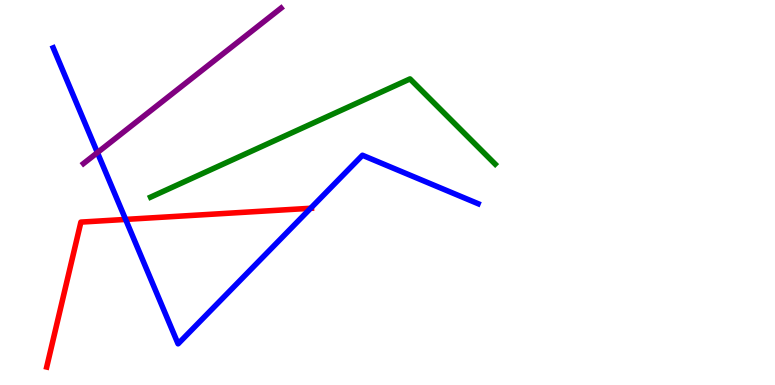[{'lines': ['blue', 'red'], 'intersections': [{'x': 1.62, 'y': 4.3}, {'x': 4.01, 'y': 4.59}]}, {'lines': ['green', 'red'], 'intersections': []}, {'lines': ['purple', 'red'], 'intersections': []}, {'lines': ['blue', 'green'], 'intersections': []}, {'lines': ['blue', 'purple'], 'intersections': [{'x': 1.26, 'y': 6.04}]}, {'lines': ['green', 'purple'], 'intersections': []}]